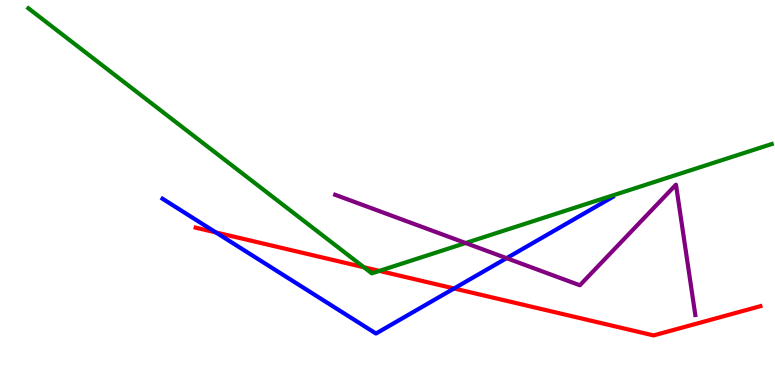[{'lines': ['blue', 'red'], 'intersections': [{'x': 2.79, 'y': 3.96}, {'x': 5.86, 'y': 2.51}]}, {'lines': ['green', 'red'], 'intersections': [{'x': 4.7, 'y': 3.06}, {'x': 4.9, 'y': 2.96}]}, {'lines': ['purple', 'red'], 'intersections': []}, {'lines': ['blue', 'green'], 'intersections': []}, {'lines': ['blue', 'purple'], 'intersections': [{'x': 6.54, 'y': 3.29}]}, {'lines': ['green', 'purple'], 'intersections': [{'x': 6.01, 'y': 3.69}]}]